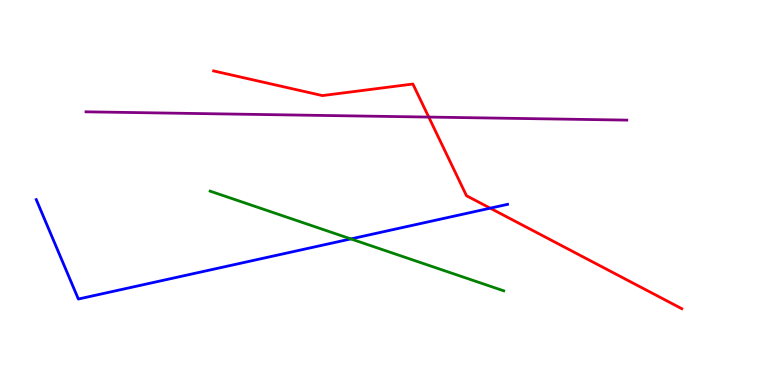[{'lines': ['blue', 'red'], 'intersections': [{'x': 6.33, 'y': 4.59}]}, {'lines': ['green', 'red'], 'intersections': []}, {'lines': ['purple', 'red'], 'intersections': [{'x': 5.53, 'y': 6.96}]}, {'lines': ['blue', 'green'], 'intersections': [{'x': 4.53, 'y': 3.79}]}, {'lines': ['blue', 'purple'], 'intersections': []}, {'lines': ['green', 'purple'], 'intersections': []}]